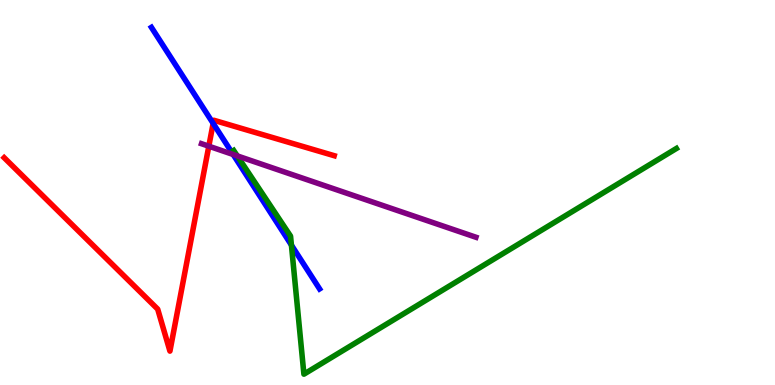[{'lines': ['blue', 'red'], 'intersections': [{'x': 2.75, 'y': 6.8}]}, {'lines': ['green', 'red'], 'intersections': []}, {'lines': ['purple', 'red'], 'intersections': [{'x': 2.69, 'y': 6.2}]}, {'lines': ['blue', 'green'], 'intersections': [{'x': 3.76, 'y': 3.63}]}, {'lines': ['blue', 'purple'], 'intersections': [{'x': 3.01, 'y': 5.99}]}, {'lines': ['green', 'purple'], 'intersections': [{'x': 3.06, 'y': 5.95}]}]